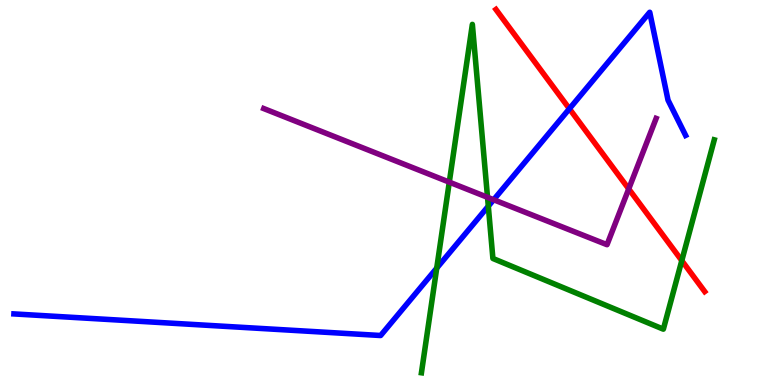[{'lines': ['blue', 'red'], 'intersections': [{'x': 7.35, 'y': 7.18}]}, {'lines': ['green', 'red'], 'intersections': [{'x': 8.8, 'y': 3.23}]}, {'lines': ['purple', 'red'], 'intersections': [{'x': 8.11, 'y': 5.09}]}, {'lines': ['blue', 'green'], 'intersections': [{'x': 5.64, 'y': 3.04}, {'x': 6.3, 'y': 4.65}]}, {'lines': ['blue', 'purple'], 'intersections': [{'x': 6.37, 'y': 4.81}]}, {'lines': ['green', 'purple'], 'intersections': [{'x': 5.8, 'y': 5.27}, {'x': 6.29, 'y': 4.88}]}]